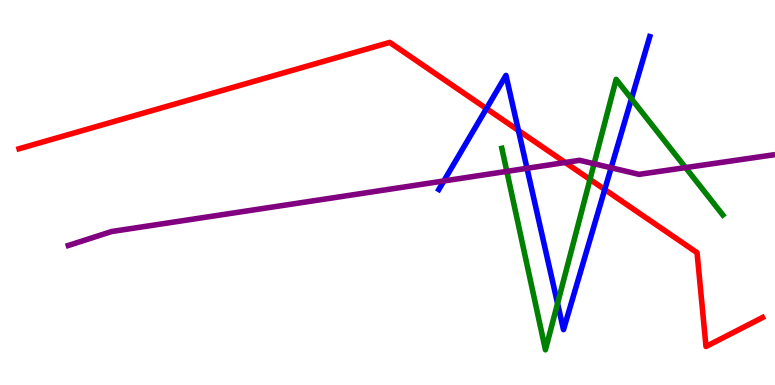[{'lines': ['blue', 'red'], 'intersections': [{'x': 6.28, 'y': 7.18}, {'x': 6.69, 'y': 6.61}, {'x': 7.8, 'y': 5.08}]}, {'lines': ['green', 'red'], 'intersections': [{'x': 7.61, 'y': 5.34}]}, {'lines': ['purple', 'red'], 'intersections': [{'x': 7.29, 'y': 5.78}]}, {'lines': ['blue', 'green'], 'intersections': [{'x': 7.19, 'y': 2.12}, {'x': 8.15, 'y': 7.43}]}, {'lines': ['blue', 'purple'], 'intersections': [{'x': 5.73, 'y': 5.3}, {'x': 6.8, 'y': 5.63}, {'x': 7.89, 'y': 5.64}]}, {'lines': ['green', 'purple'], 'intersections': [{'x': 6.54, 'y': 5.55}, {'x': 7.67, 'y': 5.75}, {'x': 8.85, 'y': 5.65}]}]